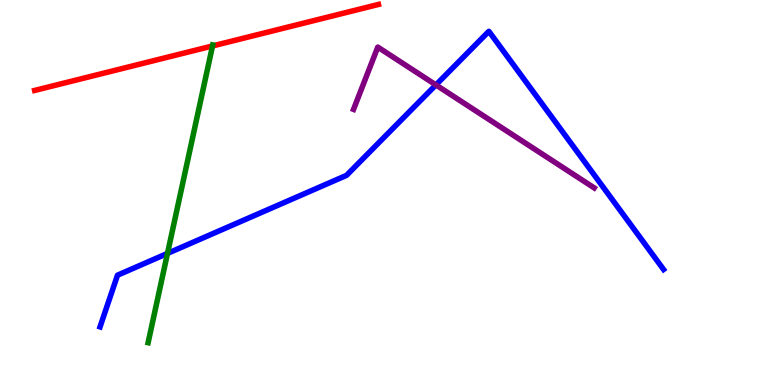[{'lines': ['blue', 'red'], 'intersections': []}, {'lines': ['green', 'red'], 'intersections': [{'x': 2.74, 'y': 8.81}]}, {'lines': ['purple', 'red'], 'intersections': []}, {'lines': ['blue', 'green'], 'intersections': [{'x': 2.16, 'y': 3.42}]}, {'lines': ['blue', 'purple'], 'intersections': [{'x': 5.62, 'y': 7.79}]}, {'lines': ['green', 'purple'], 'intersections': []}]